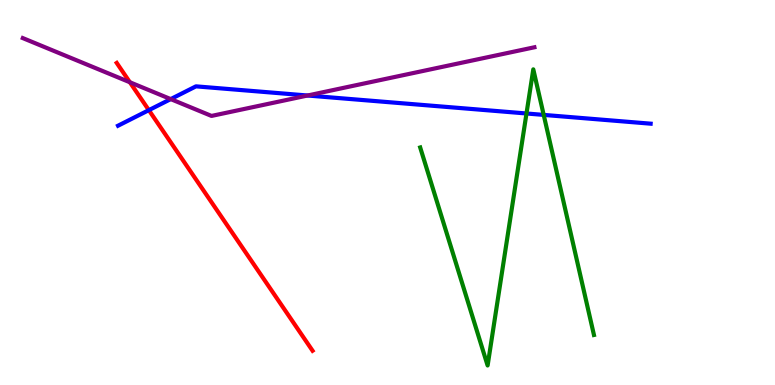[{'lines': ['blue', 'red'], 'intersections': [{'x': 1.92, 'y': 7.14}]}, {'lines': ['green', 'red'], 'intersections': []}, {'lines': ['purple', 'red'], 'intersections': [{'x': 1.68, 'y': 7.86}]}, {'lines': ['blue', 'green'], 'intersections': [{'x': 6.79, 'y': 7.05}, {'x': 7.02, 'y': 7.02}]}, {'lines': ['blue', 'purple'], 'intersections': [{'x': 2.2, 'y': 7.43}, {'x': 3.97, 'y': 7.52}]}, {'lines': ['green', 'purple'], 'intersections': []}]